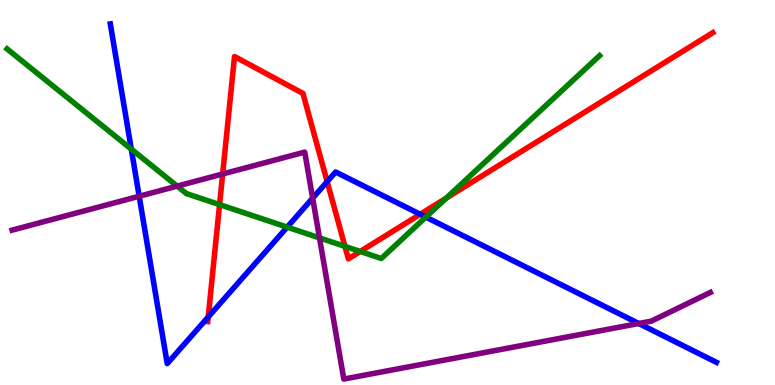[{'lines': ['blue', 'red'], 'intersections': [{'x': 2.69, 'y': 1.77}, {'x': 4.22, 'y': 5.28}, {'x': 5.42, 'y': 4.43}]}, {'lines': ['green', 'red'], 'intersections': [{'x': 2.83, 'y': 4.69}, {'x': 4.45, 'y': 3.6}, {'x': 4.65, 'y': 3.47}, {'x': 5.76, 'y': 4.85}]}, {'lines': ['purple', 'red'], 'intersections': [{'x': 2.87, 'y': 5.48}]}, {'lines': ['blue', 'green'], 'intersections': [{'x': 1.69, 'y': 6.13}, {'x': 3.71, 'y': 4.1}, {'x': 5.49, 'y': 4.36}]}, {'lines': ['blue', 'purple'], 'intersections': [{'x': 1.8, 'y': 4.9}, {'x': 4.03, 'y': 4.85}, {'x': 8.24, 'y': 1.6}]}, {'lines': ['green', 'purple'], 'intersections': [{'x': 2.29, 'y': 5.17}, {'x': 4.12, 'y': 3.82}]}]